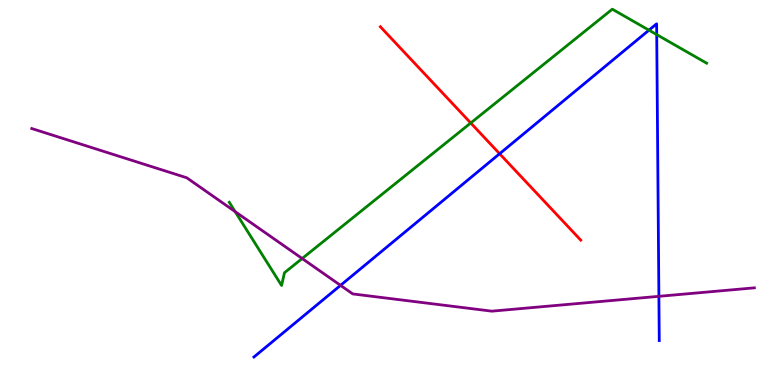[{'lines': ['blue', 'red'], 'intersections': [{'x': 6.45, 'y': 6.01}]}, {'lines': ['green', 'red'], 'intersections': [{'x': 6.07, 'y': 6.81}]}, {'lines': ['purple', 'red'], 'intersections': []}, {'lines': ['blue', 'green'], 'intersections': [{'x': 8.37, 'y': 9.22}, {'x': 8.47, 'y': 9.1}]}, {'lines': ['blue', 'purple'], 'intersections': [{'x': 4.39, 'y': 2.59}, {'x': 8.5, 'y': 2.3}]}, {'lines': ['green', 'purple'], 'intersections': [{'x': 3.03, 'y': 4.5}, {'x': 3.9, 'y': 3.29}]}]